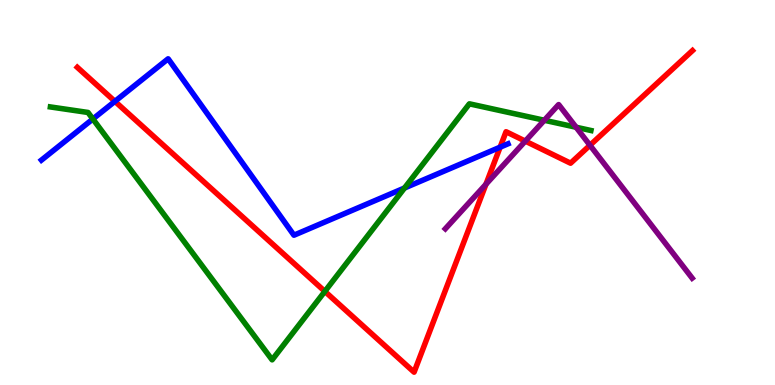[{'lines': ['blue', 'red'], 'intersections': [{'x': 1.48, 'y': 7.37}, {'x': 6.45, 'y': 6.18}]}, {'lines': ['green', 'red'], 'intersections': [{'x': 4.19, 'y': 2.43}]}, {'lines': ['purple', 'red'], 'intersections': [{'x': 6.27, 'y': 5.21}, {'x': 6.78, 'y': 6.33}, {'x': 7.61, 'y': 6.23}]}, {'lines': ['blue', 'green'], 'intersections': [{'x': 1.2, 'y': 6.91}, {'x': 5.22, 'y': 5.12}]}, {'lines': ['blue', 'purple'], 'intersections': []}, {'lines': ['green', 'purple'], 'intersections': [{'x': 7.02, 'y': 6.88}, {'x': 7.43, 'y': 6.7}]}]